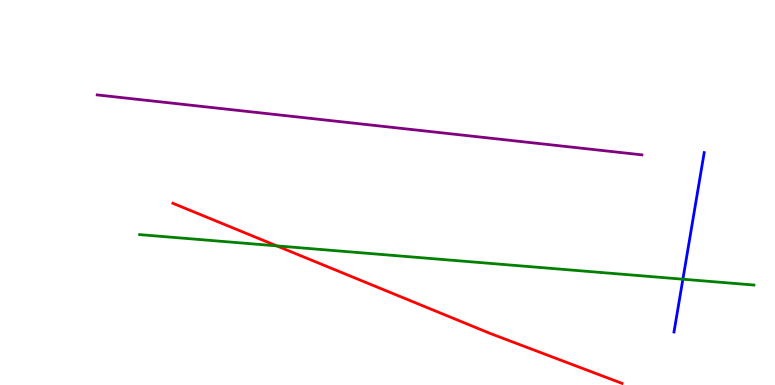[{'lines': ['blue', 'red'], 'intersections': []}, {'lines': ['green', 'red'], 'intersections': [{'x': 3.57, 'y': 3.61}]}, {'lines': ['purple', 'red'], 'intersections': []}, {'lines': ['blue', 'green'], 'intersections': [{'x': 8.81, 'y': 2.75}]}, {'lines': ['blue', 'purple'], 'intersections': []}, {'lines': ['green', 'purple'], 'intersections': []}]